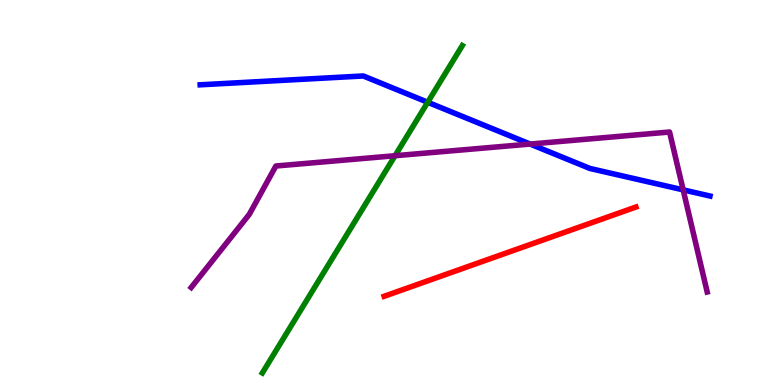[{'lines': ['blue', 'red'], 'intersections': []}, {'lines': ['green', 'red'], 'intersections': []}, {'lines': ['purple', 'red'], 'intersections': []}, {'lines': ['blue', 'green'], 'intersections': [{'x': 5.52, 'y': 7.34}]}, {'lines': ['blue', 'purple'], 'intersections': [{'x': 6.84, 'y': 6.26}, {'x': 8.81, 'y': 5.07}]}, {'lines': ['green', 'purple'], 'intersections': [{'x': 5.1, 'y': 5.96}]}]